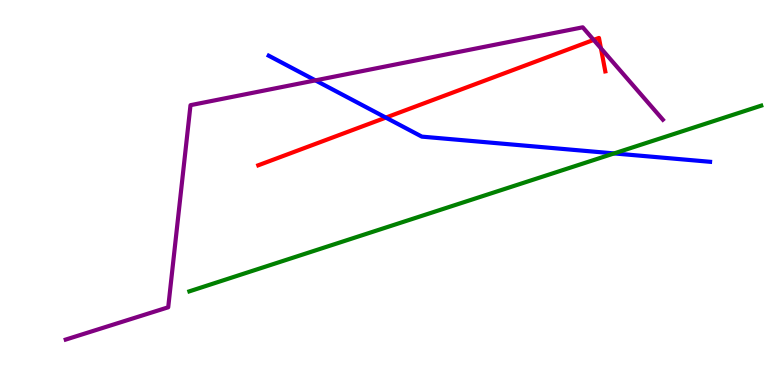[{'lines': ['blue', 'red'], 'intersections': [{'x': 4.98, 'y': 6.95}]}, {'lines': ['green', 'red'], 'intersections': []}, {'lines': ['purple', 'red'], 'intersections': [{'x': 7.66, 'y': 8.96}, {'x': 7.75, 'y': 8.75}]}, {'lines': ['blue', 'green'], 'intersections': [{'x': 7.92, 'y': 6.02}]}, {'lines': ['blue', 'purple'], 'intersections': [{'x': 4.07, 'y': 7.91}]}, {'lines': ['green', 'purple'], 'intersections': []}]